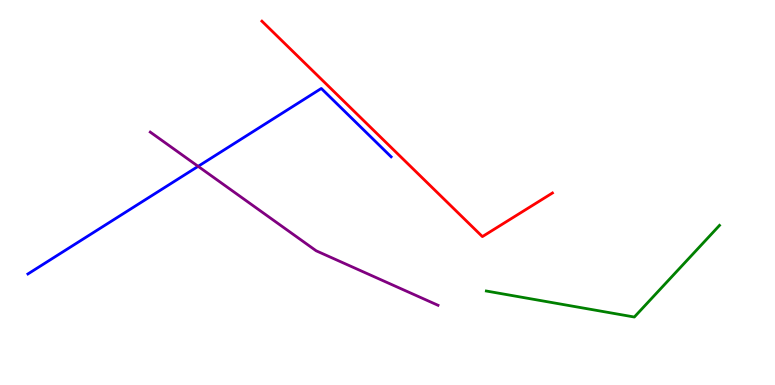[{'lines': ['blue', 'red'], 'intersections': []}, {'lines': ['green', 'red'], 'intersections': []}, {'lines': ['purple', 'red'], 'intersections': []}, {'lines': ['blue', 'green'], 'intersections': []}, {'lines': ['blue', 'purple'], 'intersections': [{'x': 2.56, 'y': 5.68}]}, {'lines': ['green', 'purple'], 'intersections': []}]